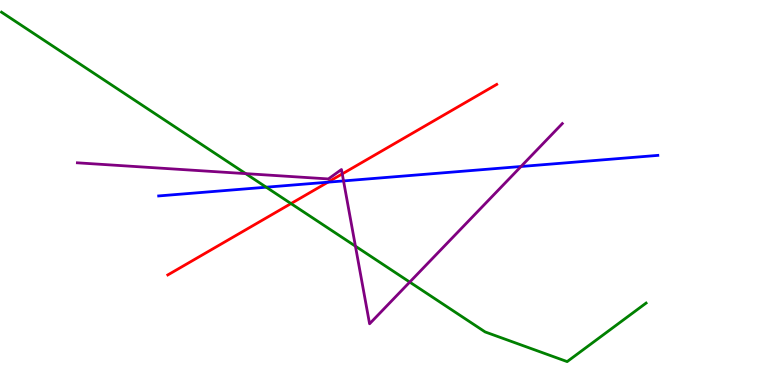[{'lines': ['blue', 'red'], 'intersections': [{'x': 4.23, 'y': 5.27}]}, {'lines': ['green', 'red'], 'intersections': [{'x': 3.75, 'y': 4.71}]}, {'lines': ['purple', 'red'], 'intersections': [{'x': 4.42, 'y': 5.48}]}, {'lines': ['blue', 'green'], 'intersections': [{'x': 3.44, 'y': 5.14}]}, {'lines': ['blue', 'purple'], 'intersections': [{'x': 4.43, 'y': 5.3}, {'x': 6.72, 'y': 5.68}]}, {'lines': ['green', 'purple'], 'intersections': [{'x': 3.17, 'y': 5.49}, {'x': 4.59, 'y': 3.61}, {'x': 5.29, 'y': 2.67}]}]